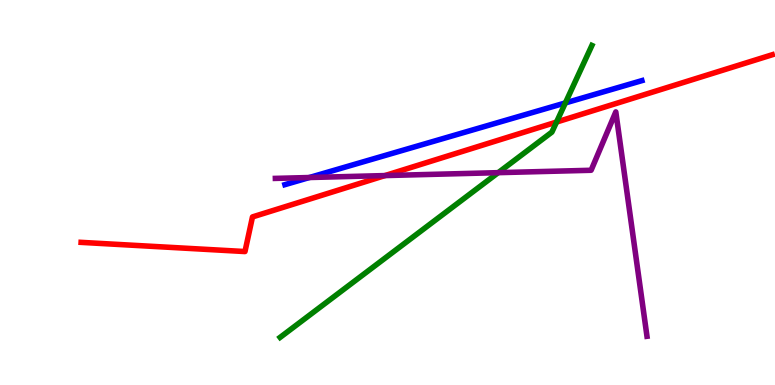[{'lines': ['blue', 'red'], 'intersections': []}, {'lines': ['green', 'red'], 'intersections': [{'x': 7.18, 'y': 6.83}]}, {'lines': ['purple', 'red'], 'intersections': [{'x': 4.97, 'y': 5.44}]}, {'lines': ['blue', 'green'], 'intersections': [{'x': 7.3, 'y': 7.33}]}, {'lines': ['blue', 'purple'], 'intersections': [{'x': 3.99, 'y': 5.39}]}, {'lines': ['green', 'purple'], 'intersections': [{'x': 6.43, 'y': 5.52}]}]